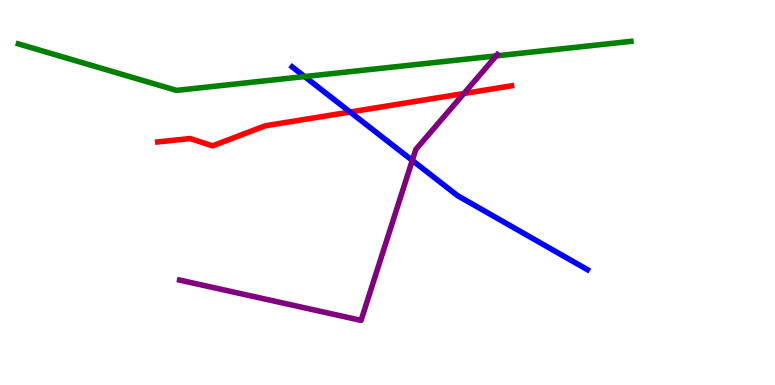[{'lines': ['blue', 'red'], 'intersections': [{'x': 4.52, 'y': 7.09}]}, {'lines': ['green', 'red'], 'intersections': []}, {'lines': ['purple', 'red'], 'intersections': [{'x': 5.99, 'y': 7.57}]}, {'lines': ['blue', 'green'], 'intersections': [{'x': 3.93, 'y': 8.01}]}, {'lines': ['blue', 'purple'], 'intersections': [{'x': 5.32, 'y': 5.83}]}, {'lines': ['green', 'purple'], 'intersections': [{'x': 6.4, 'y': 8.55}]}]